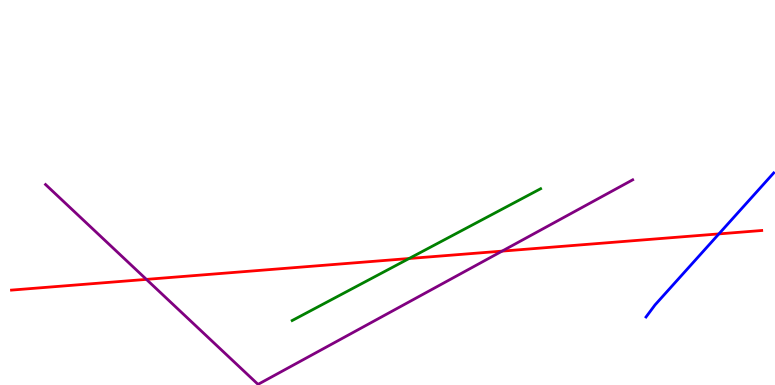[{'lines': ['blue', 'red'], 'intersections': [{'x': 9.28, 'y': 3.92}]}, {'lines': ['green', 'red'], 'intersections': [{'x': 5.28, 'y': 3.29}]}, {'lines': ['purple', 'red'], 'intersections': [{'x': 1.89, 'y': 2.74}, {'x': 6.48, 'y': 3.48}]}, {'lines': ['blue', 'green'], 'intersections': []}, {'lines': ['blue', 'purple'], 'intersections': []}, {'lines': ['green', 'purple'], 'intersections': []}]